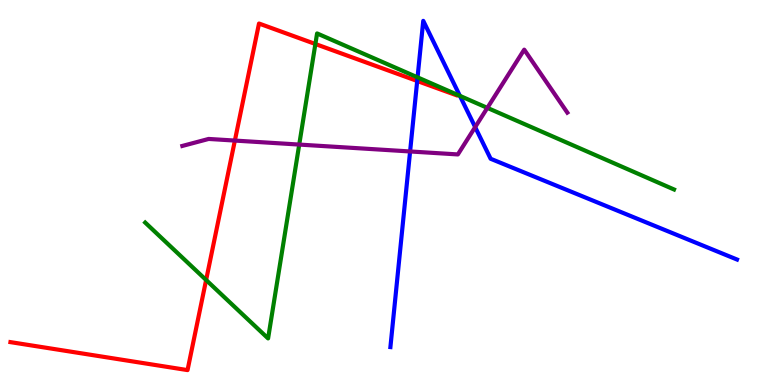[{'lines': ['blue', 'red'], 'intersections': [{'x': 5.38, 'y': 7.9}]}, {'lines': ['green', 'red'], 'intersections': [{'x': 2.66, 'y': 2.73}, {'x': 4.07, 'y': 8.86}]}, {'lines': ['purple', 'red'], 'intersections': [{'x': 3.03, 'y': 6.35}]}, {'lines': ['blue', 'green'], 'intersections': [{'x': 5.39, 'y': 7.99}, {'x': 5.93, 'y': 7.51}]}, {'lines': ['blue', 'purple'], 'intersections': [{'x': 5.29, 'y': 6.07}, {'x': 6.13, 'y': 6.7}]}, {'lines': ['green', 'purple'], 'intersections': [{'x': 3.86, 'y': 6.24}, {'x': 6.29, 'y': 7.2}]}]